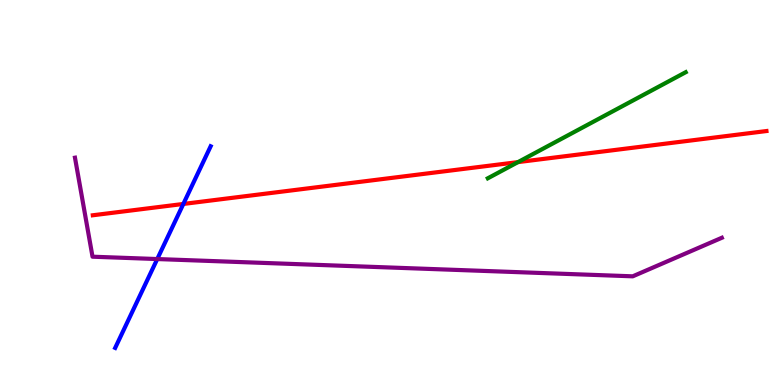[{'lines': ['blue', 'red'], 'intersections': [{'x': 2.37, 'y': 4.7}]}, {'lines': ['green', 'red'], 'intersections': [{'x': 6.68, 'y': 5.79}]}, {'lines': ['purple', 'red'], 'intersections': []}, {'lines': ['blue', 'green'], 'intersections': []}, {'lines': ['blue', 'purple'], 'intersections': [{'x': 2.03, 'y': 3.27}]}, {'lines': ['green', 'purple'], 'intersections': []}]